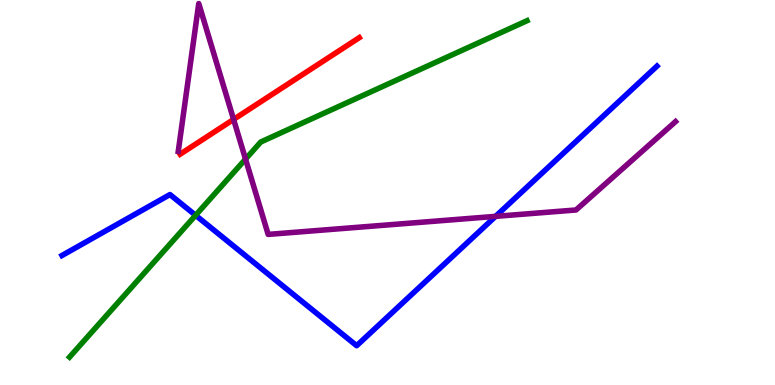[{'lines': ['blue', 'red'], 'intersections': []}, {'lines': ['green', 'red'], 'intersections': []}, {'lines': ['purple', 'red'], 'intersections': [{'x': 3.01, 'y': 6.9}]}, {'lines': ['blue', 'green'], 'intersections': [{'x': 2.52, 'y': 4.41}]}, {'lines': ['blue', 'purple'], 'intersections': [{'x': 6.39, 'y': 4.38}]}, {'lines': ['green', 'purple'], 'intersections': [{'x': 3.17, 'y': 5.87}]}]